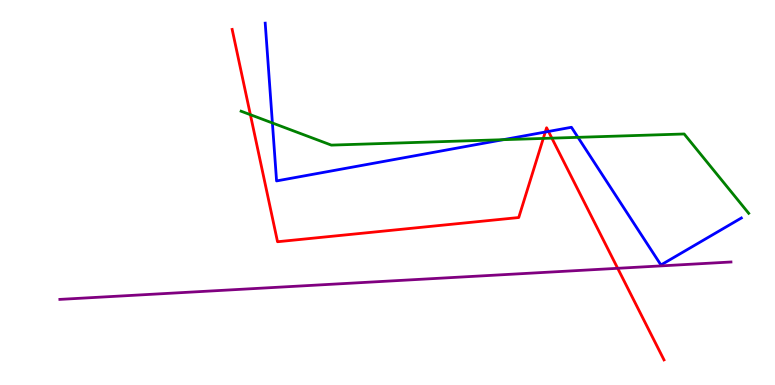[{'lines': ['blue', 'red'], 'intersections': [{'x': 7.04, 'y': 6.57}, {'x': 7.08, 'y': 6.59}]}, {'lines': ['green', 'red'], 'intersections': [{'x': 3.23, 'y': 7.02}, {'x': 7.01, 'y': 6.4}, {'x': 7.12, 'y': 6.41}]}, {'lines': ['purple', 'red'], 'intersections': [{'x': 7.97, 'y': 3.03}]}, {'lines': ['blue', 'green'], 'intersections': [{'x': 3.51, 'y': 6.81}, {'x': 6.49, 'y': 6.37}, {'x': 7.46, 'y': 6.43}]}, {'lines': ['blue', 'purple'], 'intersections': []}, {'lines': ['green', 'purple'], 'intersections': []}]